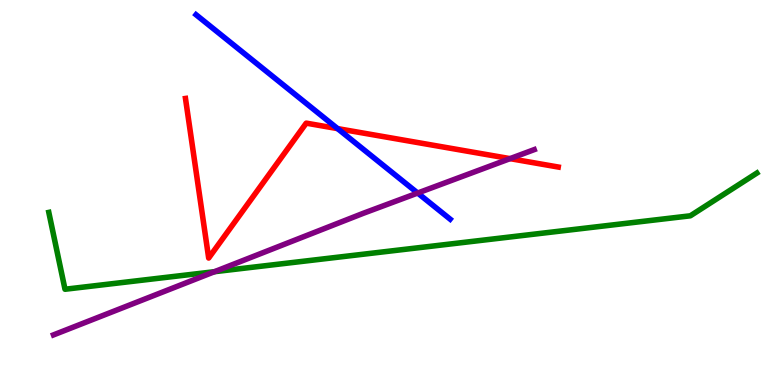[{'lines': ['blue', 'red'], 'intersections': [{'x': 4.36, 'y': 6.66}]}, {'lines': ['green', 'red'], 'intersections': []}, {'lines': ['purple', 'red'], 'intersections': [{'x': 6.58, 'y': 5.88}]}, {'lines': ['blue', 'green'], 'intersections': []}, {'lines': ['blue', 'purple'], 'intersections': [{'x': 5.39, 'y': 4.99}]}, {'lines': ['green', 'purple'], 'intersections': [{'x': 2.77, 'y': 2.94}]}]